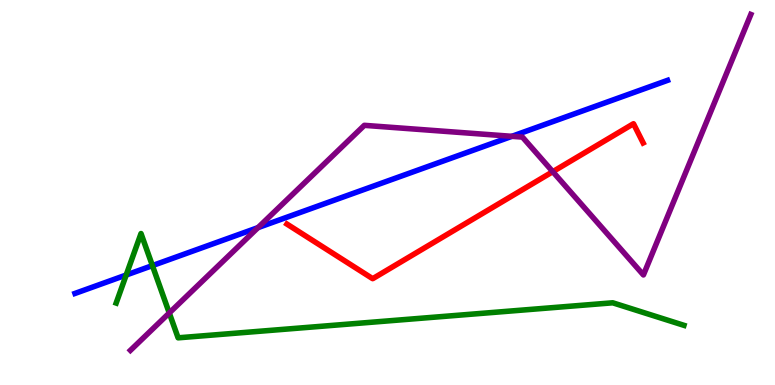[{'lines': ['blue', 'red'], 'intersections': []}, {'lines': ['green', 'red'], 'intersections': []}, {'lines': ['purple', 'red'], 'intersections': [{'x': 7.13, 'y': 5.54}]}, {'lines': ['blue', 'green'], 'intersections': [{'x': 1.63, 'y': 2.86}, {'x': 1.97, 'y': 3.1}]}, {'lines': ['blue', 'purple'], 'intersections': [{'x': 3.33, 'y': 4.09}, {'x': 6.61, 'y': 6.46}]}, {'lines': ['green', 'purple'], 'intersections': [{'x': 2.18, 'y': 1.87}]}]